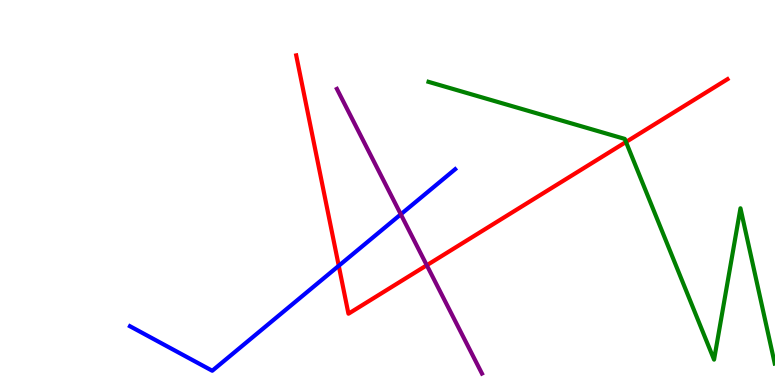[{'lines': ['blue', 'red'], 'intersections': [{'x': 4.37, 'y': 3.1}]}, {'lines': ['green', 'red'], 'intersections': [{'x': 8.08, 'y': 6.31}]}, {'lines': ['purple', 'red'], 'intersections': [{'x': 5.51, 'y': 3.11}]}, {'lines': ['blue', 'green'], 'intersections': []}, {'lines': ['blue', 'purple'], 'intersections': [{'x': 5.17, 'y': 4.43}]}, {'lines': ['green', 'purple'], 'intersections': []}]